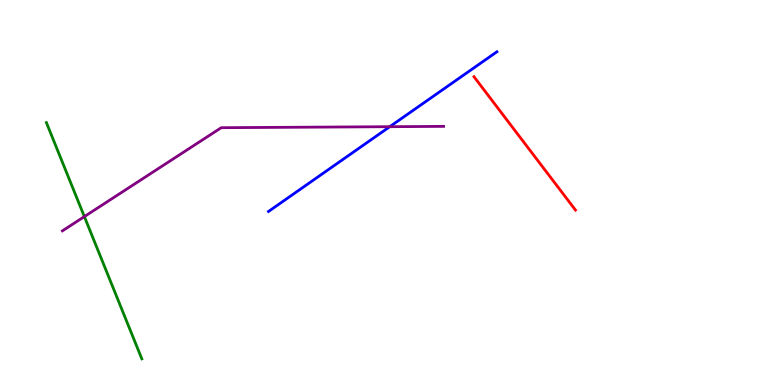[{'lines': ['blue', 'red'], 'intersections': []}, {'lines': ['green', 'red'], 'intersections': []}, {'lines': ['purple', 'red'], 'intersections': []}, {'lines': ['blue', 'green'], 'intersections': []}, {'lines': ['blue', 'purple'], 'intersections': [{'x': 5.03, 'y': 6.71}]}, {'lines': ['green', 'purple'], 'intersections': [{'x': 1.09, 'y': 4.37}]}]